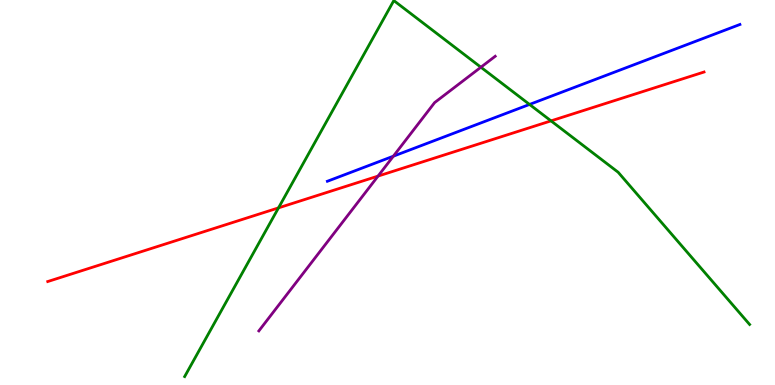[{'lines': ['blue', 'red'], 'intersections': []}, {'lines': ['green', 'red'], 'intersections': [{'x': 3.59, 'y': 4.6}, {'x': 7.11, 'y': 6.86}]}, {'lines': ['purple', 'red'], 'intersections': [{'x': 4.88, 'y': 5.43}]}, {'lines': ['blue', 'green'], 'intersections': [{'x': 6.83, 'y': 7.29}]}, {'lines': ['blue', 'purple'], 'intersections': [{'x': 5.08, 'y': 5.94}]}, {'lines': ['green', 'purple'], 'intersections': [{'x': 6.21, 'y': 8.25}]}]